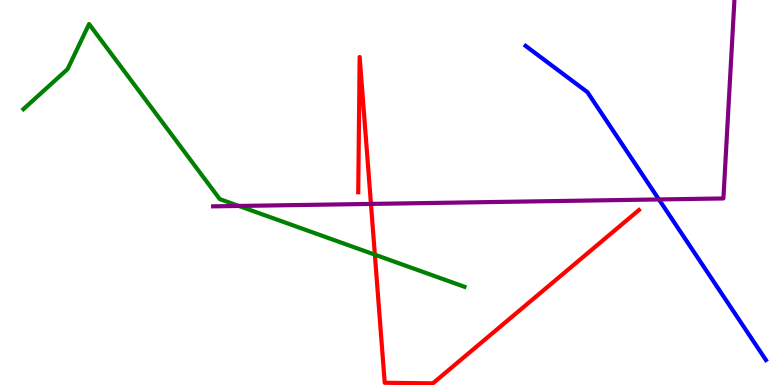[{'lines': ['blue', 'red'], 'intersections': []}, {'lines': ['green', 'red'], 'intersections': [{'x': 4.84, 'y': 3.39}]}, {'lines': ['purple', 'red'], 'intersections': [{'x': 4.79, 'y': 4.7}]}, {'lines': ['blue', 'green'], 'intersections': []}, {'lines': ['blue', 'purple'], 'intersections': [{'x': 8.5, 'y': 4.82}]}, {'lines': ['green', 'purple'], 'intersections': [{'x': 3.08, 'y': 4.65}]}]